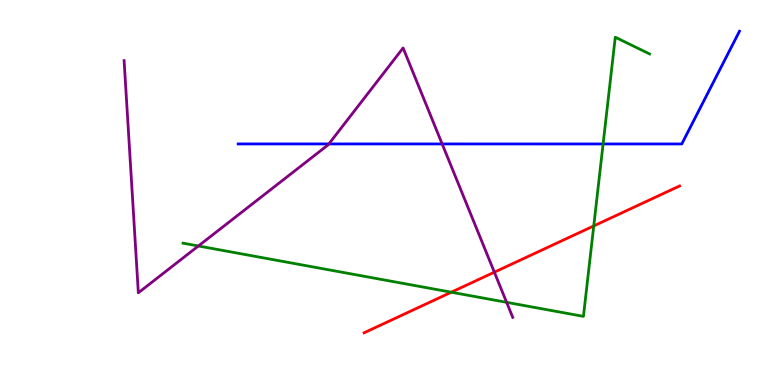[{'lines': ['blue', 'red'], 'intersections': []}, {'lines': ['green', 'red'], 'intersections': [{'x': 5.82, 'y': 2.41}, {'x': 7.66, 'y': 4.13}]}, {'lines': ['purple', 'red'], 'intersections': [{'x': 6.38, 'y': 2.93}]}, {'lines': ['blue', 'green'], 'intersections': [{'x': 7.78, 'y': 6.26}]}, {'lines': ['blue', 'purple'], 'intersections': [{'x': 4.24, 'y': 6.26}, {'x': 5.71, 'y': 6.26}]}, {'lines': ['green', 'purple'], 'intersections': [{'x': 2.56, 'y': 3.61}, {'x': 6.54, 'y': 2.15}]}]